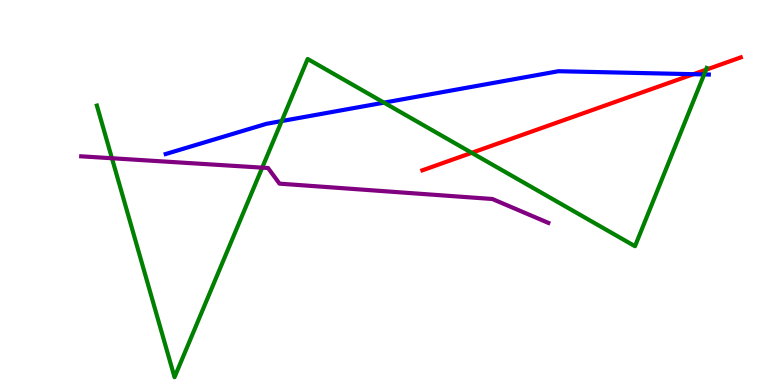[{'lines': ['blue', 'red'], 'intersections': [{'x': 8.95, 'y': 8.07}]}, {'lines': ['green', 'red'], 'intersections': [{'x': 6.09, 'y': 6.03}, {'x': 9.11, 'y': 8.19}]}, {'lines': ['purple', 'red'], 'intersections': []}, {'lines': ['blue', 'green'], 'intersections': [{'x': 3.63, 'y': 6.86}, {'x': 4.95, 'y': 7.33}, {'x': 9.09, 'y': 8.07}]}, {'lines': ['blue', 'purple'], 'intersections': []}, {'lines': ['green', 'purple'], 'intersections': [{'x': 1.44, 'y': 5.89}, {'x': 3.38, 'y': 5.65}]}]